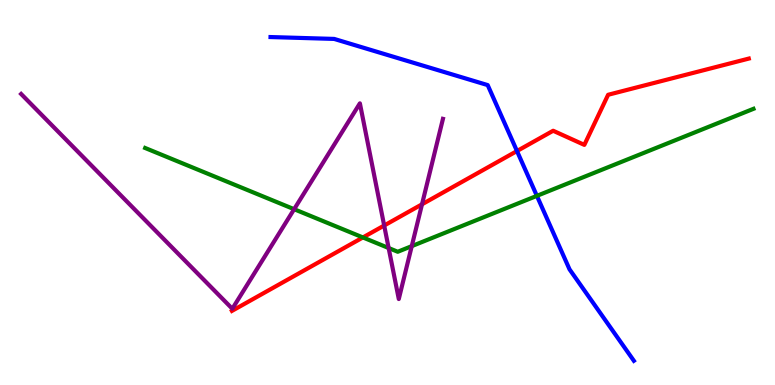[{'lines': ['blue', 'red'], 'intersections': [{'x': 6.67, 'y': 6.08}]}, {'lines': ['green', 'red'], 'intersections': [{'x': 4.68, 'y': 3.83}]}, {'lines': ['purple', 'red'], 'intersections': [{'x': 4.96, 'y': 4.14}, {'x': 5.45, 'y': 4.69}]}, {'lines': ['blue', 'green'], 'intersections': [{'x': 6.93, 'y': 4.91}]}, {'lines': ['blue', 'purple'], 'intersections': []}, {'lines': ['green', 'purple'], 'intersections': [{'x': 3.8, 'y': 4.57}, {'x': 5.01, 'y': 3.56}, {'x': 5.31, 'y': 3.61}]}]